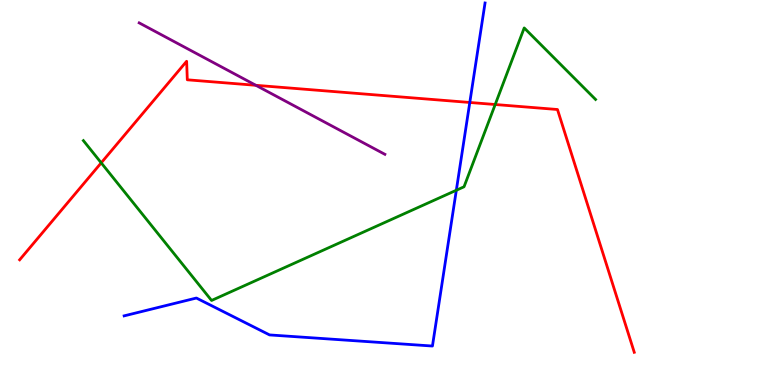[{'lines': ['blue', 'red'], 'intersections': [{'x': 6.06, 'y': 7.34}]}, {'lines': ['green', 'red'], 'intersections': [{'x': 1.31, 'y': 5.77}, {'x': 6.39, 'y': 7.29}]}, {'lines': ['purple', 'red'], 'intersections': [{'x': 3.3, 'y': 7.78}]}, {'lines': ['blue', 'green'], 'intersections': [{'x': 5.89, 'y': 5.06}]}, {'lines': ['blue', 'purple'], 'intersections': []}, {'lines': ['green', 'purple'], 'intersections': []}]